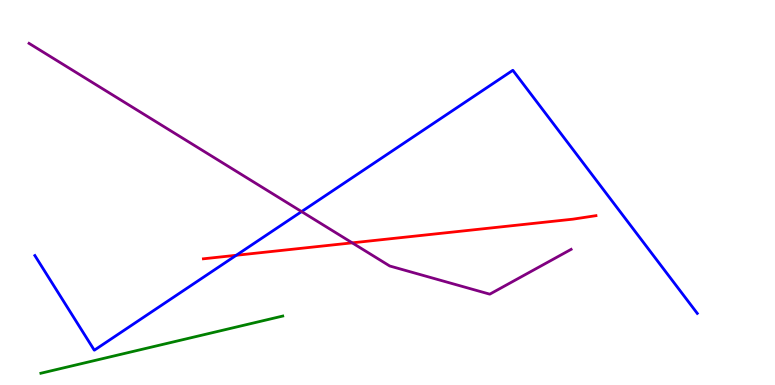[{'lines': ['blue', 'red'], 'intersections': [{'x': 3.05, 'y': 3.37}]}, {'lines': ['green', 'red'], 'intersections': []}, {'lines': ['purple', 'red'], 'intersections': [{'x': 4.54, 'y': 3.69}]}, {'lines': ['blue', 'green'], 'intersections': []}, {'lines': ['blue', 'purple'], 'intersections': [{'x': 3.89, 'y': 4.5}]}, {'lines': ['green', 'purple'], 'intersections': []}]